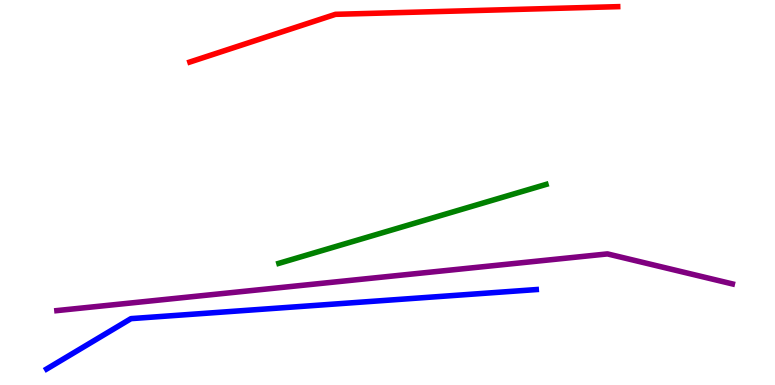[{'lines': ['blue', 'red'], 'intersections': []}, {'lines': ['green', 'red'], 'intersections': []}, {'lines': ['purple', 'red'], 'intersections': []}, {'lines': ['blue', 'green'], 'intersections': []}, {'lines': ['blue', 'purple'], 'intersections': []}, {'lines': ['green', 'purple'], 'intersections': []}]